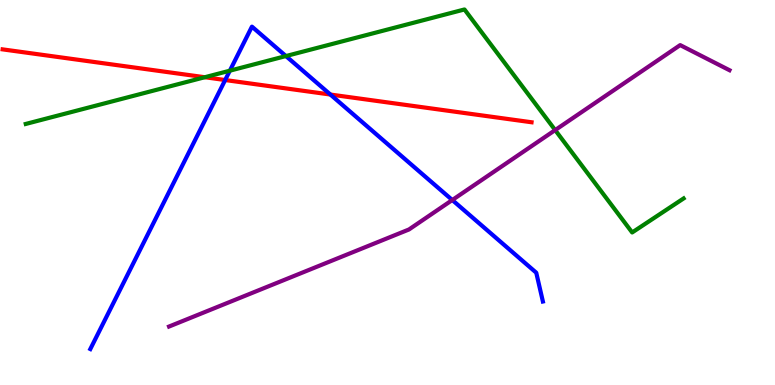[{'lines': ['blue', 'red'], 'intersections': [{'x': 2.91, 'y': 7.92}, {'x': 4.26, 'y': 7.54}]}, {'lines': ['green', 'red'], 'intersections': [{'x': 2.64, 'y': 7.99}]}, {'lines': ['purple', 'red'], 'intersections': []}, {'lines': ['blue', 'green'], 'intersections': [{'x': 2.97, 'y': 8.16}, {'x': 3.69, 'y': 8.54}]}, {'lines': ['blue', 'purple'], 'intersections': [{'x': 5.84, 'y': 4.8}]}, {'lines': ['green', 'purple'], 'intersections': [{'x': 7.16, 'y': 6.62}]}]